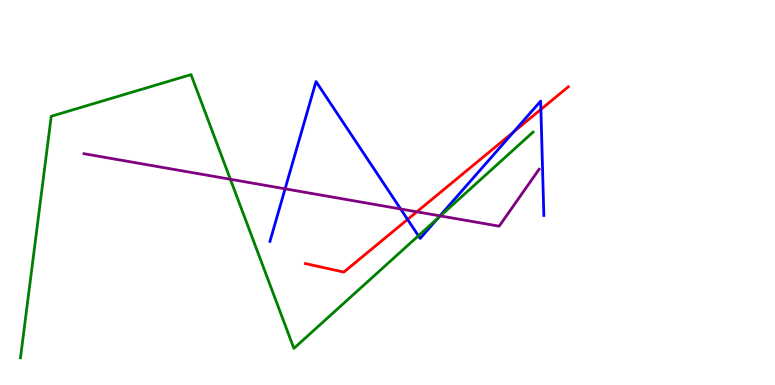[{'lines': ['blue', 'red'], 'intersections': [{'x': 5.26, 'y': 4.3}, {'x': 6.63, 'y': 6.57}, {'x': 6.98, 'y': 7.16}]}, {'lines': ['green', 'red'], 'intersections': []}, {'lines': ['purple', 'red'], 'intersections': [{'x': 5.38, 'y': 4.5}]}, {'lines': ['blue', 'green'], 'intersections': [{'x': 5.4, 'y': 3.88}, {'x': 5.65, 'y': 4.34}]}, {'lines': ['blue', 'purple'], 'intersections': [{'x': 3.68, 'y': 5.1}, {'x': 5.17, 'y': 4.57}, {'x': 5.68, 'y': 4.39}]}, {'lines': ['green', 'purple'], 'intersections': [{'x': 2.97, 'y': 5.34}, {'x': 5.68, 'y': 4.39}]}]